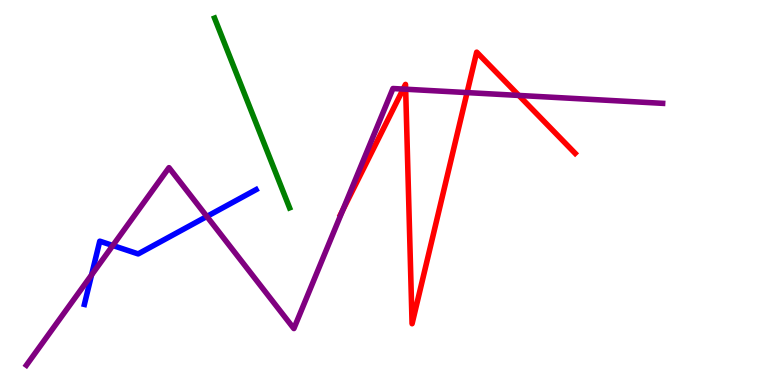[{'lines': ['blue', 'red'], 'intersections': []}, {'lines': ['green', 'red'], 'intersections': []}, {'lines': ['purple', 'red'], 'intersections': [{'x': 4.42, 'y': 4.54}, {'x': 5.2, 'y': 7.69}, {'x': 5.23, 'y': 7.68}, {'x': 6.03, 'y': 7.6}, {'x': 6.69, 'y': 7.52}]}, {'lines': ['blue', 'green'], 'intersections': []}, {'lines': ['blue', 'purple'], 'intersections': [{'x': 1.18, 'y': 2.86}, {'x': 1.46, 'y': 3.62}, {'x': 2.67, 'y': 4.38}]}, {'lines': ['green', 'purple'], 'intersections': []}]